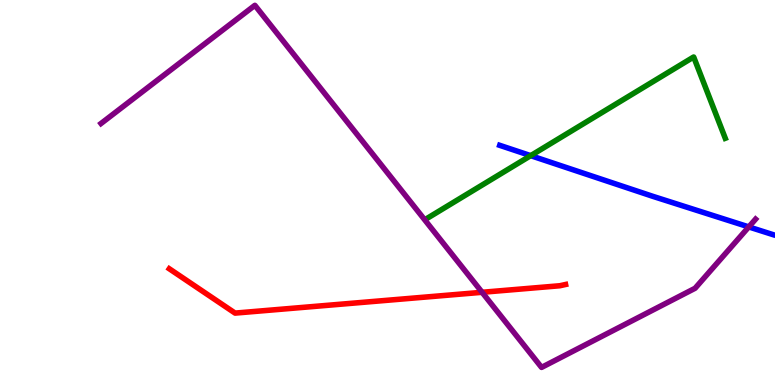[{'lines': ['blue', 'red'], 'intersections': []}, {'lines': ['green', 'red'], 'intersections': []}, {'lines': ['purple', 'red'], 'intersections': [{'x': 6.22, 'y': 2.41}]}, {'lines': ['blue', 'green'], 'intersections': [{'x': 6.85, 'y': 5.96}]}, {'lines': ['blue', 'purple'], 'intersections': [{'x': 9.66, 'y': 4.11}]}, {'lines': ['green', 'purple'], 'intersections': []}]